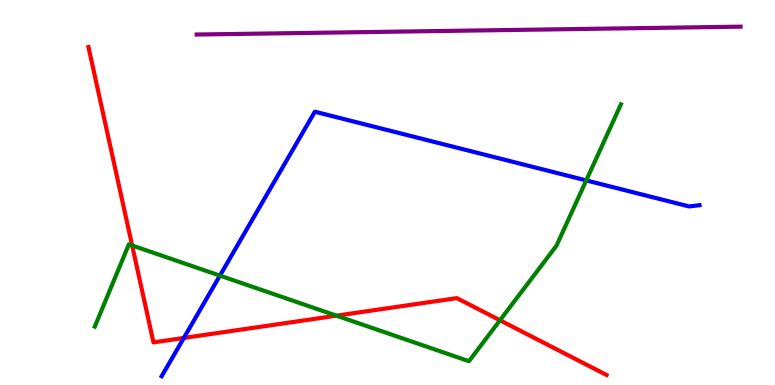[{'lines': ['blue', 'red'], 'intersections': [{'x': 2.37, 'y': 1.22}]}, {'lines': ['green', 'red'], 'intersections': [{'x': 1.71, 'y': 3.62}, {'x': 4.34, 'y': 1.8}, {'x': 6.45, 'y': 1.68}]}, {'lines': ['purple', 'red'], 'intersections': []}, {'lines': ['blue', 'green'], 'intersections': [{'x': 2.84, 'y': 2.84}, {'x': 7.56, 'y': 5.31}]}, {'lines': ['blue', 'purple'], 'intersections': []}, {'lines': ['green', 'purple'], 'intersections': []}]